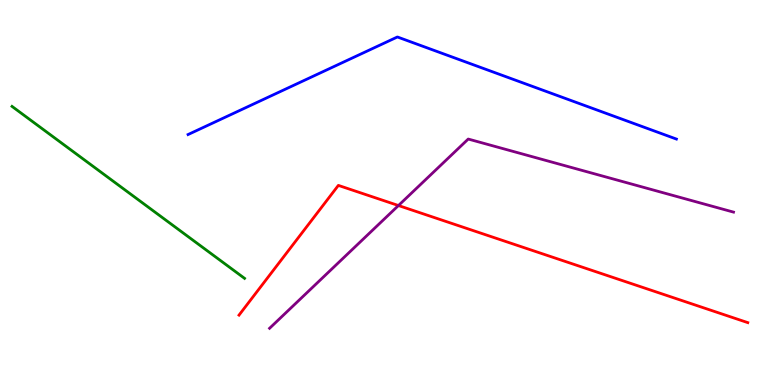[{'lines': ['blue', 'red'], 'intersections': []}, {'lines': ['green', 'red'], 'intersections': []}, {'lines': ['purple', 'red'], 'intersections': [{'x': 5.14, 'y': 4.66}]}, {'lines': ['blue', 'green'], 'intersections': []}, {'lines': ['blue', 'purple'], 'intersections': []}, {'lines': ['green', 'purple'], 'intersections': []}]